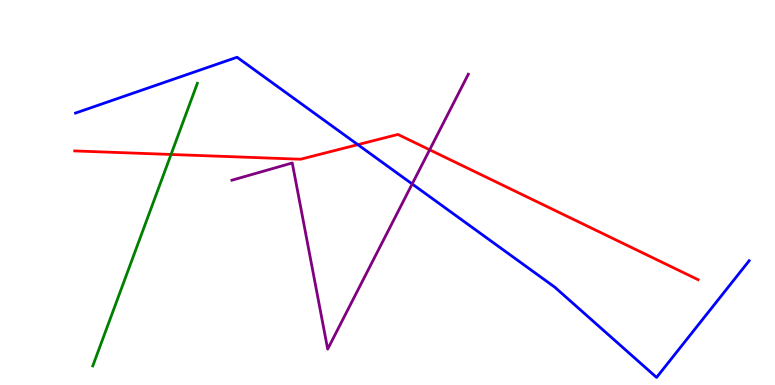[{'lines': ['blue', 'red'], 'intersections': [{'x': 4.62, 'y': 6.24}]}, {'lines': ['green', 'red'], 'intersections': [{'x': 2.21, 'y': 5.99}]}, {'lines': ['purple', 'red'], 'intersections': [{'x': 5.54, 'y': 6.11}]}, {'lines': ['blue', 'green'], 'intersections': []}, {'lines': ['blue', 'purple'], 'intersections': [{'x': 5.32, 'y': 5.22}]}, {'lines': ['green', 'purple'], 'intersections': []}]